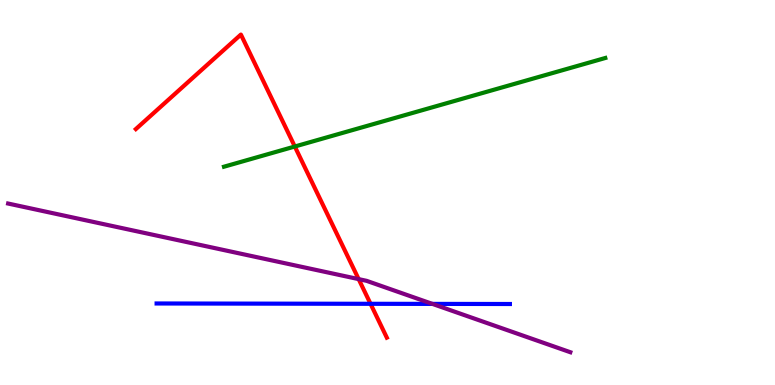[{'lines': ['blue', 'red'], 'intersections': [{'x': 4.78, 'y': 2.11}]}, {'lines': ['green', 'red'], 'intersections': [{'x': 3.8, 'y': 6.19}]}, {'lines': ['purple', 'red'], 'intersections': [{'x': 4.63, 'y': 2.75}]}, {'lines': ['blue', 'green'], 'intersections': []}, {'lines': ['blue', 'purple'], 'intersections': [{'x': 5.58, 'y': 2.11}]}, {'lines': ['green', 'purple'], 'intersections': []}]